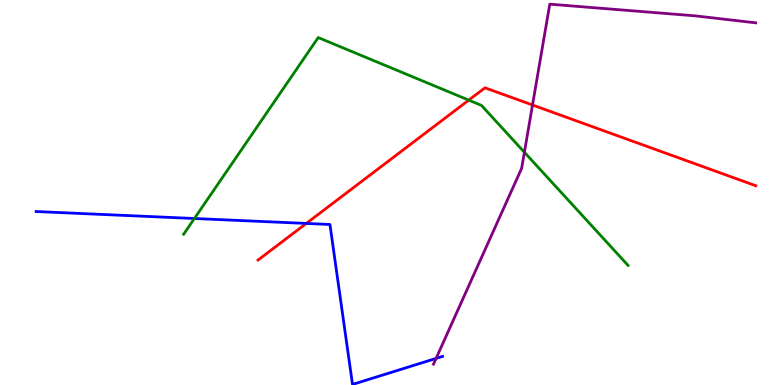[{'lines': ['blue', 'red'], 'intersections': [{'x': 3.95, 'y': 4.2}]}, {'lines': ['green', 'red'], 'intersections': [{'x': 6.05, 'y': 7.4}]}, {'lines': ['purple', 'red'], 'intersections': [{'x': 6.87, 'y': 7.27}]}, {'lines': ['blue', 'green'], 'intersections': [{'x': 2.51, 'y': 4.32}]}, {'lines': ['blue', 'purple'], 'intersections': [{'x': 5.63, 'y': 0.691}]}, {'lines': ['green', 'purple'], 'intersections': [{'x': 6.77, 'y': 6.04}]}]